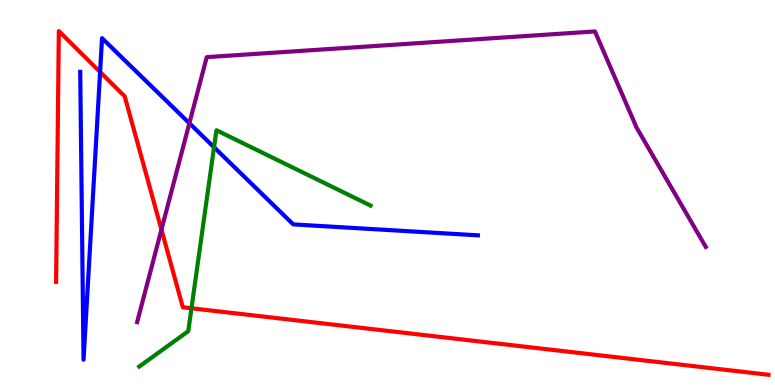[{'lines': ['blue', 'red'], 'intersections': [{'x': 1.29, 'y': 8.13}]}, {'lines': ['green', 'red'], 'intersections': [{'x': 2.47, 'y': 1.99}]}, {'lines': ['purple', 'red'], 'intersections': [{'x': 2.08, 'y': 4.04}]}, {'lines': ['blue', 'green'], 'intersections': [{'x': 2.76, 'y': 6.18}]}, {'lines': ['blue', 'purple'], 'intersections': [{'x': 2.44, 'y': 6.8}]}, {'lines': ['green', 'purple'], 'intersections': []}]